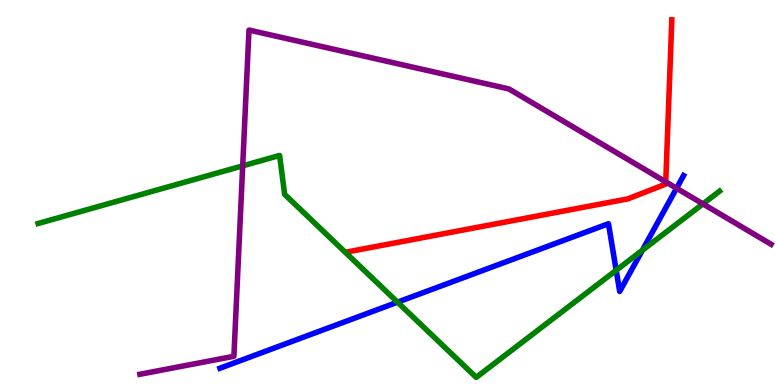[{'lines': ['blue', 'red'], 'intersections': []}, {'lines': ['green', 'red'], 'intersections': []}, {'lines': ['purple', 'red'], 'intersections': [{'x': 8.59, 'y': 5.28}]}, {'lines': ['blue', 'green'], 'intersections': [{'x': 5.13, 'y': 2.15}, {'x': 7.95, 'y': 2.98}, {'x': 8.29, 'y': 3.5}]}, {'lines': ['blue', 'purple'], 'intersections': [{'x': 8.73, 'y': 5.11}]}, {'lines': ['green', 'purple'], 'intersections': [{'x': 3.13, 'y': 5.69}, {'x': 9.07, 'y': 4.7}]}]